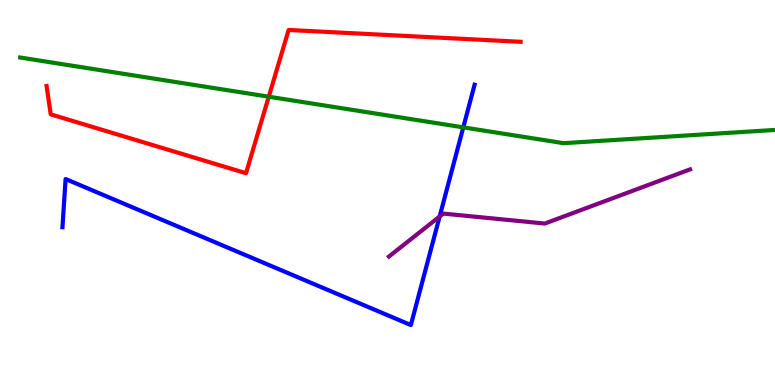[{'lines': ['blue', 'red'], 'intersections': []}, {'lines': ['green', 'red'], 'intersections': [{'x': 3.47, 'y': 7.49}]}, {'lines': ['purple', 'red'], 'intersections': []}, {'lines': ['blue', 'green'], 'intersections': [{'x': 5.98, 'y': 6.69}]}, {'lines': ['blue', 'purple'], 'intersections': [{'x': 5.67, 'y': 4.38}]}, {'lines': ['green', 'purple'], 'intersections': []}]